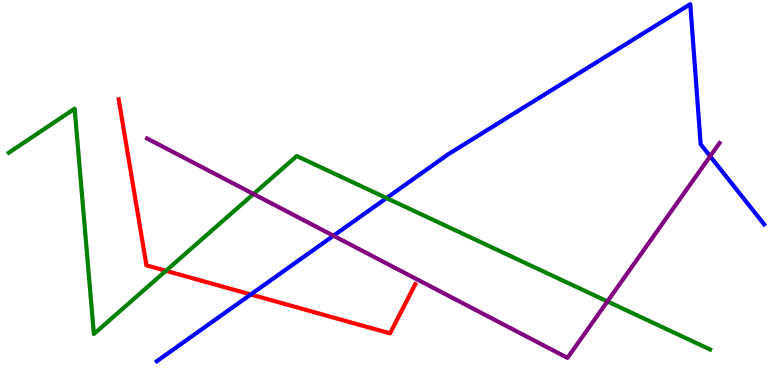[{'lines': ['blue', 'red'], 'intersections': [{'x': 3.24, 'y': 2.35}]}, {'lines': ['green', 'red'], 'intersections': [{'x': 2.14, 'y': 2.97}]}, {'lines': ['purple', 'red'], 'intersections': []}, {'lines': ['blue', 'green'], 'intersections': [{'x': 4.99, 'y': 4.86}]}, {'lines': ['blue', 'purple'], 'intersections': [{'x': 4.3, 'y': 3.88}, {'x': 9.16, 'y': 5.94}]}, {'lines': ['green', 'purple'], 'intersections': [{'x': 3.27, 'y': 4.96}, {'x': 7.84, 'y': 2.17}]}]